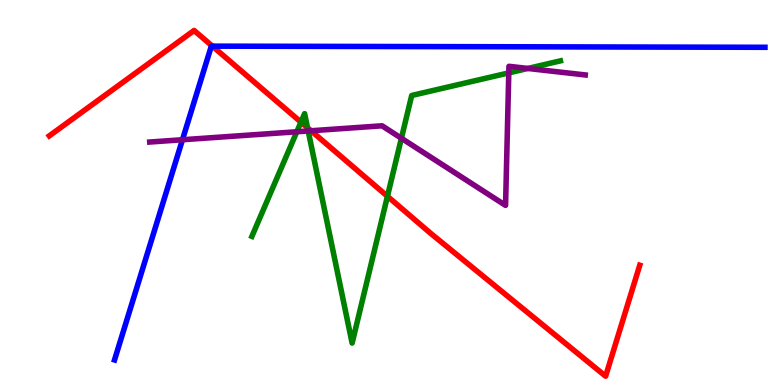[{'lines': ['blue', 'red'], 'intersections': [{'x': 2.74, 'y': 8.8}]}, {'lines': ['green', 'red'], 'intersections': [{'x': 3.88, 'y': 6.83}, {'x': 3.97, 'y': 6.68}, {'x': 5.0, 'y': 4.9}]}, {'lines': ['purple', 'red'], 'intersections': [{'x': 4.01, 'y': 6.6}]}, {'lines': ['blue', 'green'], 'intersections': []}, {'lines': ['blue', 'purple'], 'intersections': [{'x': 2.35, 'y': 6.37}]}, {'lines': ['green', 'purple'], 'intersections': [{'x': 3.83, 'y': 6.58}, {'x': 3.98, 'y': 6.6}, {'x': 5.18, 'y': 6.41}, {'x': 6.56, 'y': 8.11}, {'x': 6.81, 'y': 8.22}]}]